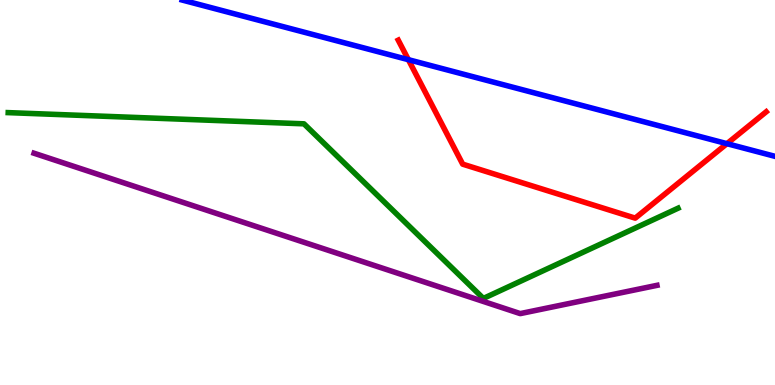[{'lines': ['blue', 'red'], 'intersections': [{'x': 5.27, 'y': 8.45}, {'x': 9.38, 'y': 6.27}]}, {'lines': ['green', 'red'], 'intersections': []}, {'lines': ['purple', 'red'], 'intersections': []}, {'lines': ['blue', 'green'], 'intersections': []}, {'lines': ['blue', 'purple'], 'intersections': []}, {'lines': ['green', 'purple'], 'intersections': []}]